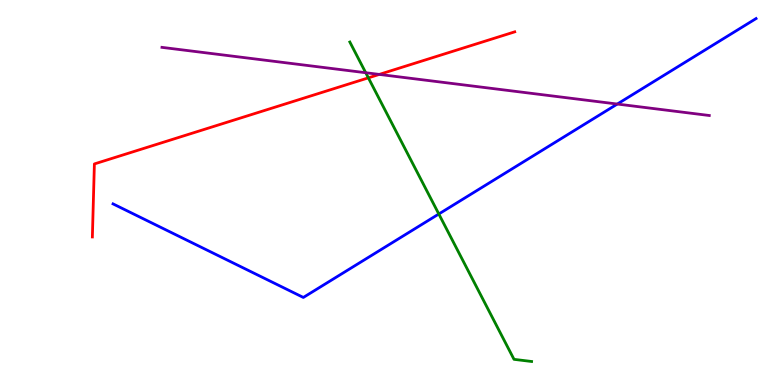[{'lines': ['blue', 'red'], 'intersections': []}, {'lines': ['green', 'red'], 'intersections': [{'x': 4.75, 'y': 7.98}]}, {'lines': ['purple', 'red'], 'intersections': [{'x': 4.89, 'y': 8.07}]}, {'lines': ['blue', 'green'], 'intersections': [{'x': 5.66, 'y': 4.44}]}, {'lines': ['blue', 'purple'], 'intersections': [{'x': 7.97, 'y': 7.3}]}, {'lines': ['green', 'purple'], 'intersections': [{'x': 4.72, 'y': 8.11}]}]